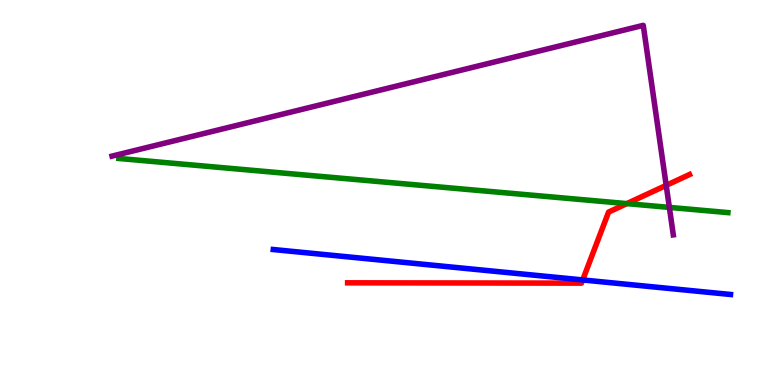[{'lines': ['blue', 'red'], 'intersections': [{'x': 7.52, 'y': 2.73}]}, {'lines': ['green', 'red'], 'intersections': [{'x': 8.09, 'y': 4.71}]}, {'lines': ['purple', 'red'], 'intersections': [{'x': 8.6, 'y': 5.19}]}, {'lines': ['blue', 'green'], 'intersections': []}, {'lines': ['blue', 'purple'], 'intersections': []}, {'lines': ['green', 'purple'], 'intersections': [{'x': 8.64, 'y': 4.61}]}]